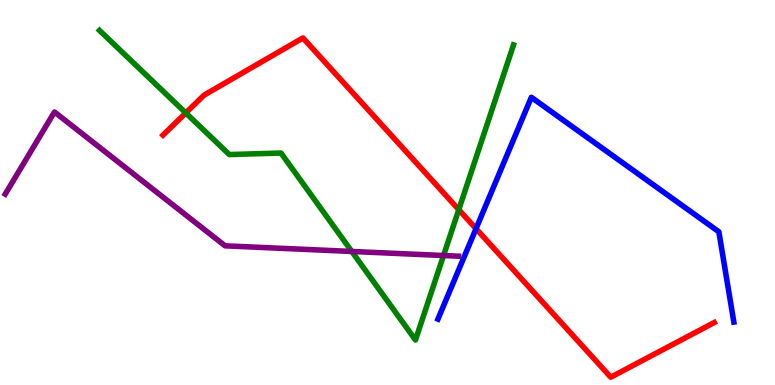[{'lines': ['blue', 'red'], 'intersections': [{'x': 6.14, 'y': 4.06}]}, {'lines': ['green', 'red'], 'intersections': [{'x': 2.4, 'y': 7.07}, {'x': 5.92, 'y': 4.55}]}, {'lines': ['purple', 'red'], 'intersections': []}, {'lines': ['blue', 'green'], 'intersections': []}, {'lines': ['blue', 'purple'], 'intersections': []}, {'lines': ['green', 'purple'], 'intersections': [{'x': 4.54, 'y': 3.47}, {'x': 5.72, 'y': 3.36}]}]